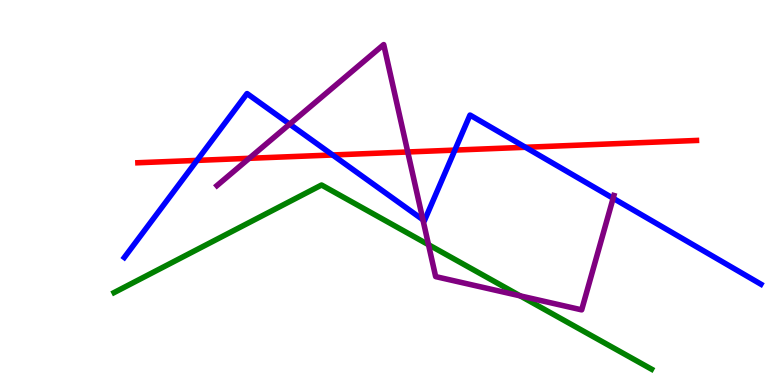[{'lines': ['blue', 'red'], 'intersections': [{'x': 2.54, 'y': 5.83}, {'x': 4.29, 'y': 5.97}, {'x': 5.87, 'y': 6.1}, {'x': 6.78, 'y': 6.17}]}, {'lines': ['green', 'red'], 'intersections': []}, {'lines': ['purple', 'red'], 'intersections': [{'x': 3.22, 'y': 5.89}, {'x': 5.26, 'y': 6.05}]}, {'lines': ['blue', 'green'], 'intersections': []}, {'lines': ['blue', 'purple'], 'intersections': [{'x': 3.74, 'y': 6.78}, {'x': 5.46, 'y': 4.29}, {'x': 7.91, 'y': 4.85}]}, {'lines': ['green', 'purple'], 'intersections': [{'x': 5.53, 'y': 3.64}, {'x': 6.71, 'y': 2.32}]}]